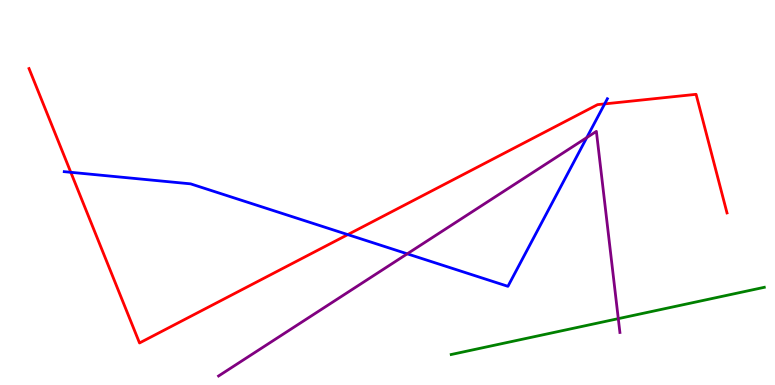[{'lines': ['blue', 'red'], 'intersections': [{'x': 0.914, 'y': 5.52}, {'x': 4.49, 'y': 3.91}, {'x': 7.8, 'y': 7.3}]}, {'lines': ['green', 'red'], 'intersections': []}, {'lines': ['purple', 'red'], 'intersections': []}, {'lines': ['blue', 'green'], 'intersections': []}, {'lines': ['blue', 'purple'], 'intersections': [{'x': 5.25, 'y': 3.41}, {'x': 7.57, 'y': 6.43}]}, {'lines': ['green', 'purple'], 'intersections': [{'x': 7.98, 'y': 1.72}]}]